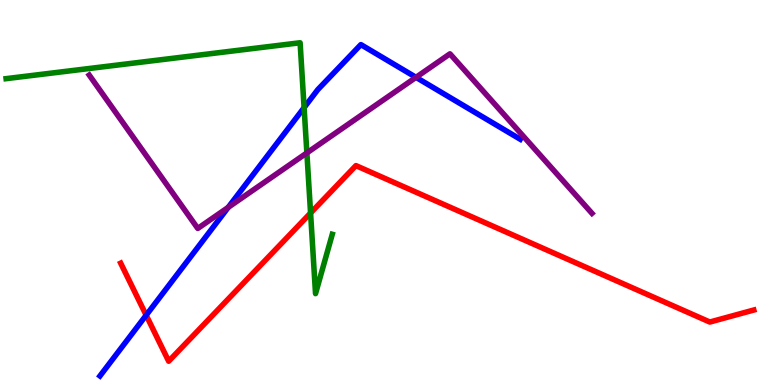[{'lines': ['blue', 'red'], 'intersections': [{'x': 1.89, 'y': 1.81}]}, {'lines': ['green', 'red'], 'intersections': [{'x': 4.01, 'y': 4.47}]}, {'lines': ['purple', 'red'], 'intersections': []}, {'lines': ['blue', 'green'], 'intersections': [{'x': 3.92, 'y': 7.2}]}, {'lines': ['blue', 'purple'], 'intersections': [{'x': 2.95, 'y': 4.61}, {'x': 5.37, 'y': 7.99}]}, {'lines': ['green', 'purple'], 'intersections': [{'x': 3.96, 'y': 6.03}]}]